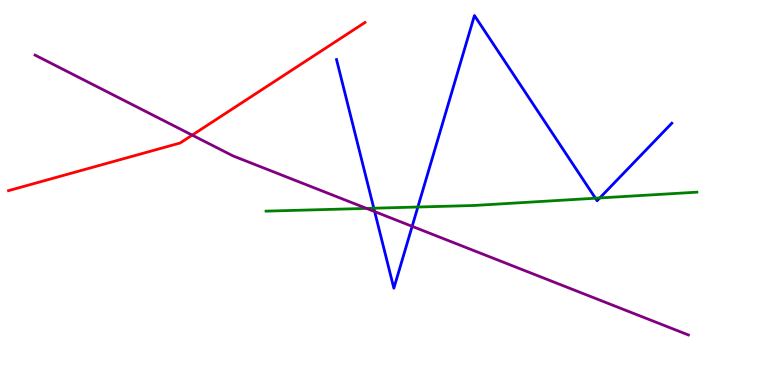[{'lines': ['blue', 'red'], 'intersections': []}, {'lines': ['green', 'red'], 'intersections': []}, {'lines': ['purple', 'red'], 'intersections': [{'x': 2.48, 'y': 6.49}]}, {'lines': ['blue', 'green'], 'intersections': [{'x': 4.82, 'y': 4.59}, {'x': 5.39, 'y': 4.62}, {'x': 7.68, 'y': 4.85}, {'x': 7.74, 'y': 4.86}]}, {'lines': ['blue', 'purple'], 'intersections': [{'x': 4.83, 'y': 4.5}, {'x': 5.32, 'y': 4.12}]}, {'lines': ['green', 'purple'], 'intersections': [{'x': 4.73, 'y': 4.59}]}]